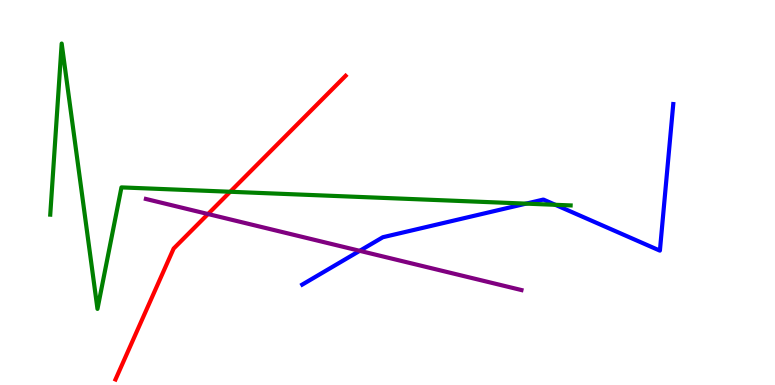[{'lines': ['blue', 'red'], 'intersections': []}, {'lines': ['green', 'red'], 'intersections': [{'x': 2.97, 'y': 5.02}]}, {'lines': ['purple', 'red'], 'intersections': [{'x': 2.68, 'y': 4.44}]}, {'lines': ['blue', 'green'], 'intersections': [{'x': 6.79, 'y': 4.71}, {'x': 7.17, 'y': 4.68}]}, {'lines': ['blue', 'purple'], 'intersections': [{'x': 4.64, 'y': 3.49}]}, {'lines': ['green', 'purple'], 'intersections': []}]